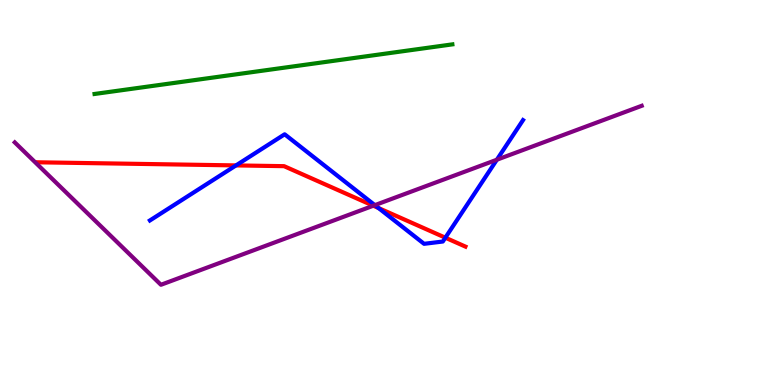[{'lines': ['blue', 'red'], 'intersections': [{'x': 3.05, 'y': 5.7}, {'x': 4.89, 'y': 4.6}, {'x': 5.75, 'y': 3.83}]}, {'lines': ['green', 'red'], 'intersections': []}, {'lines': ['purple', 'red'], 'intersections': [{'x': 4.82, 'y': 4.66}]}, {'lines': ['blue', 'green'], 'intersections': []}, {'lines': ['blue', 'purple'], 'intersections': [{'x': 4.84, 'y': 4.67}, {'x': 6.41, 'y': 5.85}]}, {'lines': ['green', 'purple'], 'intersections': []}]